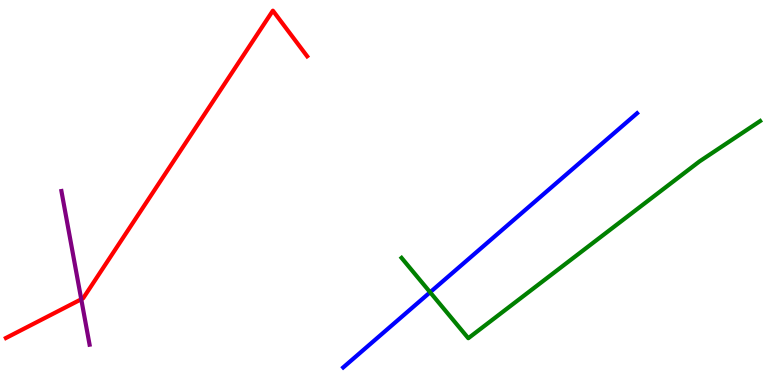[{'lines': ['blue', 'red'], 'intersections': []}, {'lines': ['green', 'red'], 'intersections': []}, {'lines': ['purple', 'red'], 'intersections': [{'x': 1.05, 'y': 2.23}]}, {'lines': ['blue', 'green'], 'intersections': [{'x': 5.55, 'y': 2.41}]}, {'lines': ['blue', 'purple'], 'intersections': []}, {'lines': ['green', 'purple'], 'intersections': []}]